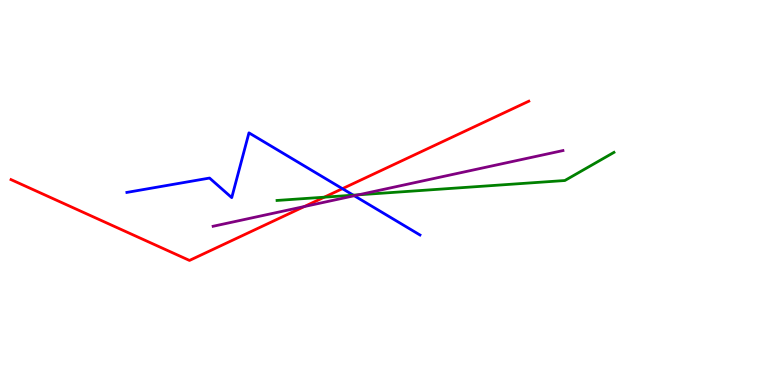[{'lines': ['blue', 'red'], 'intersections': [{'x': 4.42, 'y': 5.1}]}, {'lines': ['green', 'red'], 'intersections': [{'x': 4.18, 'y': 4.88}]}, {'lines': ['purple', 'red'], 'intersections': [{'x': 3.93, 'y': 4.64}]}, {'lines': ['blue', 'green'], 'intersections': [{'x': 4.56, 'y': 4.93}]}, {'lines': ['blue', 'purple'], 'intersections': [{'x': 4.57, 'y': 4.92}]}, {'lines': ['green', 'purple'], 'intersections': [{'x': 4.63, 'y': 4.94}]}]